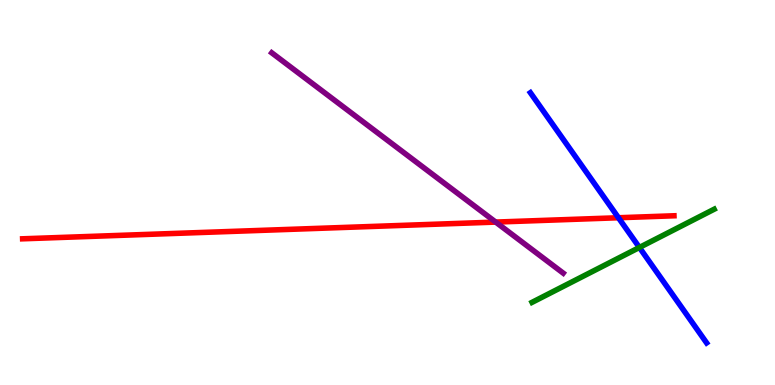[{'lines': ['blue', 'red'], 'intersections': [{'x': 7.98, 'y': 4.34}]}, {'lines': ['green', 'red'], 'intersections': []}, {'lines': ['purple', 'red'], 'intersections': [{'x': 6.4, 'y': 4.23}]}, {'lines': ['blue', 'green'], 'intersections': [{'x': 8.25, 'y': 3.57}]}, {'lines': ['blue', 'purple'], 'intersections': []}, {'lines': ['green', 'purple'], 'intersections': []}]